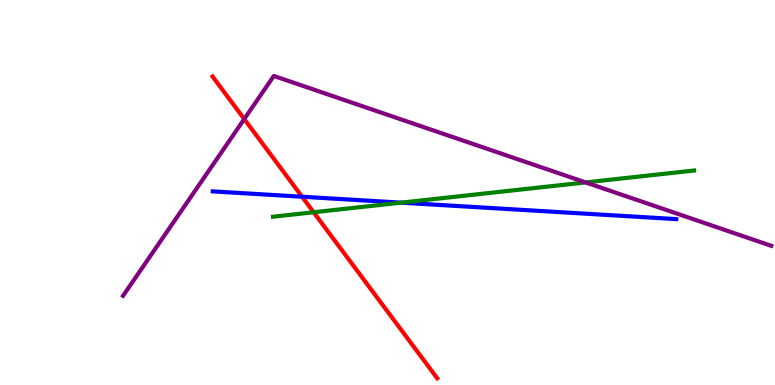[{'lines': ['blue', 'red'], 'intersections': [{'x': 3.9, 'y': 4.89}]}, {'lines': ['green', 'red'], 'intersections': [{'x': 4.05, 'y': 4.49}]}, {'lines': ['purple', 'red'], 'intersections': [{'x': 3.15, 'y': 6.91}]}, {'lines': ['blue', 'green'], 'intersections': [{'x': 5.18, 'y': 4.74}]}, {'lines': ['blue', 'purple'], 'intersections': []}, {'lines': ['green', 'purple'], 'intersections': [{'x': 7.56, 'y': 5.26}]}]